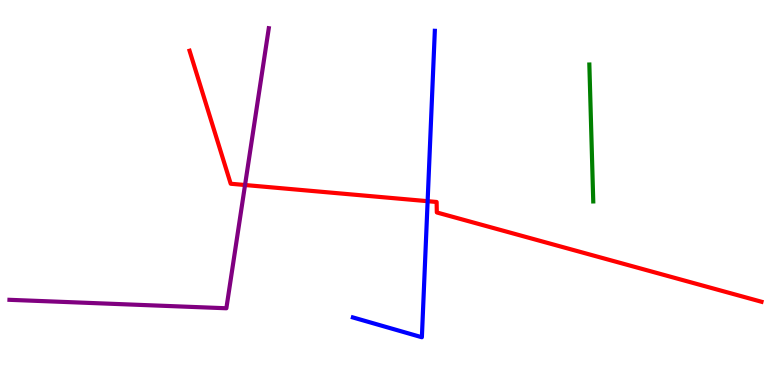[{'lines': ['blue', 'red'], 'intersections': [{'x': 5.52, 'y': 4.77}]}, {'lines': ['green', 'red'], 'intersections': []}, {'lines': ['purple', 'red'], 'intersections': [{'x': 3.16, 'y': 5.19}]}, {'lines': ['blue', 'green'], 'intersections': []}, {'lines': ['blue', 'purple'], 'intersections': []}, {'lines': ['green', 'purple'], 'intersections': []}]